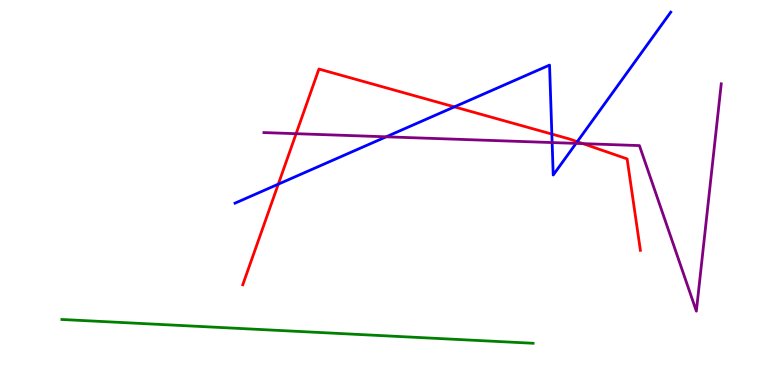[{'lines': ['blue', 'red'], 'intersections': [{'x': 3.59, 'y': 5.22}, {'x': 5.86, 'y': 7.22}, {'x': 7.12, 'y': 6.52}, {'x': 7.45, 'y': 6.32}]}, {'lines': ['green', 'red'], 'intersections': []}, {'lines': ['purple', 'red'], 'intersections': [{'x': 3.82, 'y': 6.53}, {'x': 7.52, 'y': 6.27}]}, {'lines': ['blue', 'green'], 'intersections': []}, {'lines': ['blue', 'purple'], 'intersections': [{'x': 4.98, 'y': 6.45}, {'x': 7.12, 'y': 6.3}, {'x': 7.43, 'y': 6.28}]}, {'lines': ['green', 'purple'], 'intersections': []}]